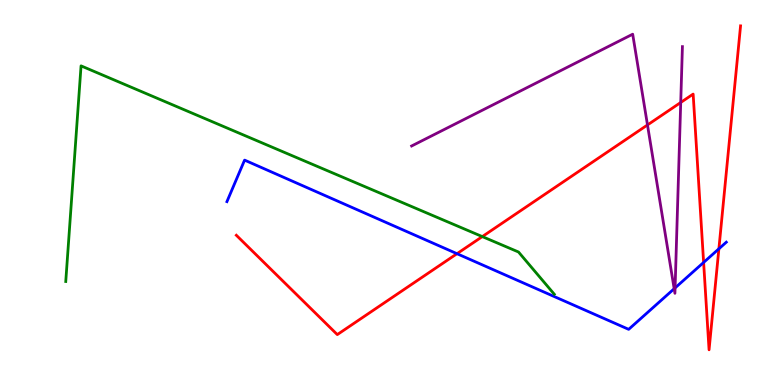[{'lines': ['blue', 'red'], 'intersections': [{'x': 5.9, 'y': 3.41}, {'x': 9.08, 'y': 3.18}, {'x': 9.28, 'y': 3.54}]}, {'lines': ['green', 'red'], 'intersections': [{'x': 6.22, 'y': 3.85}]}, {'lines': ['purple', 'red'], 'intersections': [{'x': 8.35, 'y': 6.75}, {'x': 8.78, 'y': 7.34}]}, {'lines': ['blue', 'green'], 'intersections': []}, {'lines': ['blue', 'purple'], 'intersections': [{'x': 8.7, 'y': 2.5}, {'x': 8.71, 'y': 2.52}]}, {'lines': ['green', 'purple'], 'intersections': []}]